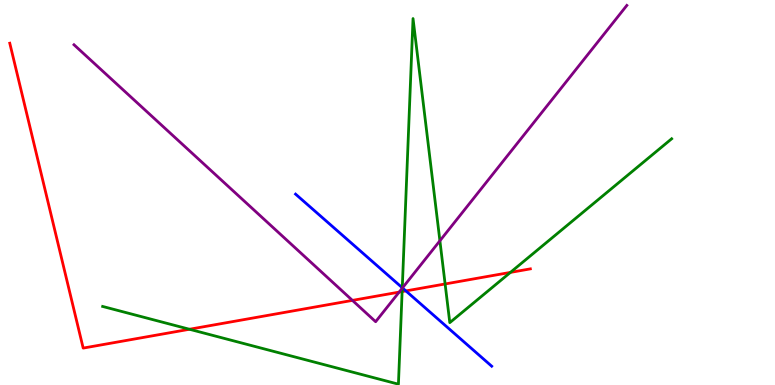[{'lines': ['blue', 'red'], 'intersections': [{'x': 5.24, 'y': 2.44}]}, {'lines': ['green', 'red'], 'intersections': [{'x': 2.44, 'y': 1.45}, {'x': 5.19, 'y': 2.43}, {'x': 5.74, 'y': 2.62}, {'x': 6.59, 'y': 2.92}]}, {'lines': ['purple', 'red'], 'intersections': [{'x': 4.55, 'y': 2.2}, {'x': 5.15, 'y': 2.41}]}, {'lines': ['blue', 'green'], 'intersections': [{'x': 5.19, 'y': 2.53}]}, {'lines': ['blue', 'purple'], 'intersections': [{'x': 5.19, 'y': 2.52}]}, {'lines': ['green', 'purple'], 'intersections': [{'x': 5.19, 'y': 2.51}, {'x': 5.68, 'y': 3.75}]}]